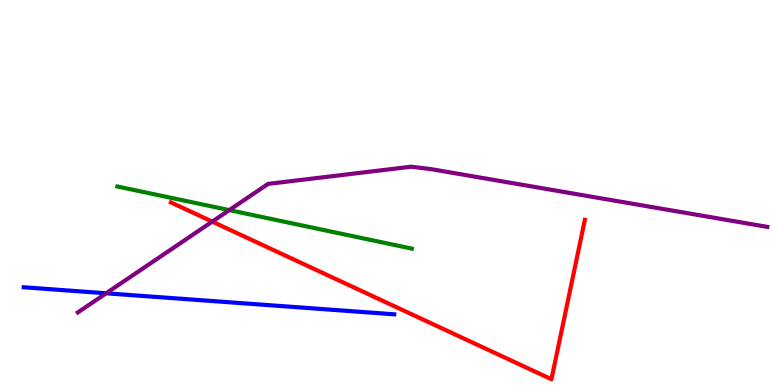[{'lines': ['blue', 'red'], 'intersections': []}, {'lines': ['green', 'red'], 'intersections': []}, {'lines': ['purple', 'red'], 'intersections': [{'x': 2.74, 'y': 4.24}]}, {'lines': ['blue', 'green'], 'intersections': []}, {'lines': ['blue', 'purple'], 'intersections': [{'x': 1.37, 'y': 2.38}]}, {'lines': ['green', 'purple'], 'intersections': [{'x': 2.96, 'y': 4.54}]}]